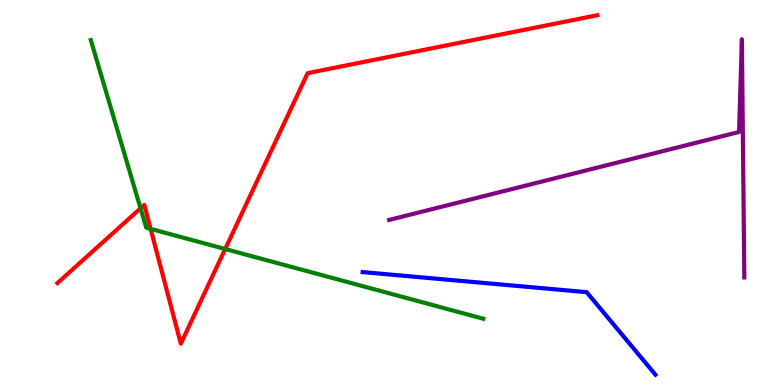[{'lines': ['blue', 'red'], 'intersections': []}, {'lines': ['green', 'red'], 'intersections': [{'x': 1.81, 'y': 4.59}, {'x': 1.94, 'y': 4.06}, {'x': 2.91, 'y': 3.53}]}, {'lines': ['purple', 'red'], 'intersections': []}, {'lines': ['blue', 'green'], 'intersections': []}, {'lines': ['blue', 'purple'], 'intersections': []}, {'lines': ['green', 'purple'], 'intersections': []}]